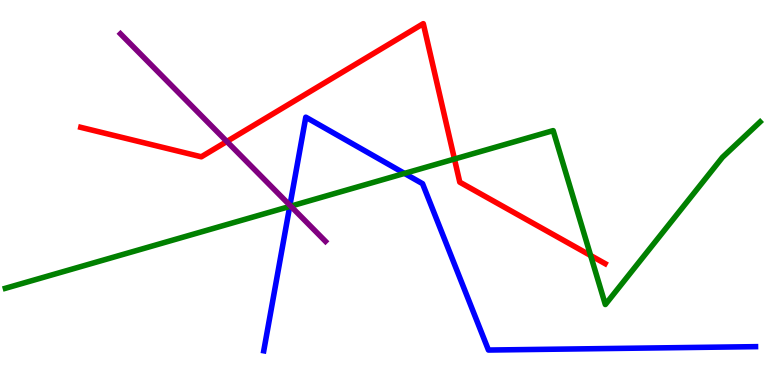[{'lines': ['blue', 'red'], 'intersections': []}, {'lines': ['green', 'red'], 'intersections': [{'x': 5.86, 'y': 5.87}, {'x': 7.62, 'y': 3.36}]}, {'lines': ['purple', 'red'], 'intersections': [{'x': 2.93, 'y': 6.33}]}, {'lines': ['blue', 'green'], 'intersections': [{'x': 3.74, 'y': 4.64}, {'x': 5.22, 'y': 5.5}]}, {'lines': ['blue', 'purple'], 'intersections': [{'x': 3.74, 'y': 4.67}]}, {'lines': ['green', 'purple'], 'intersections': [{'x': 3.75, 'y': 4.65}]}]